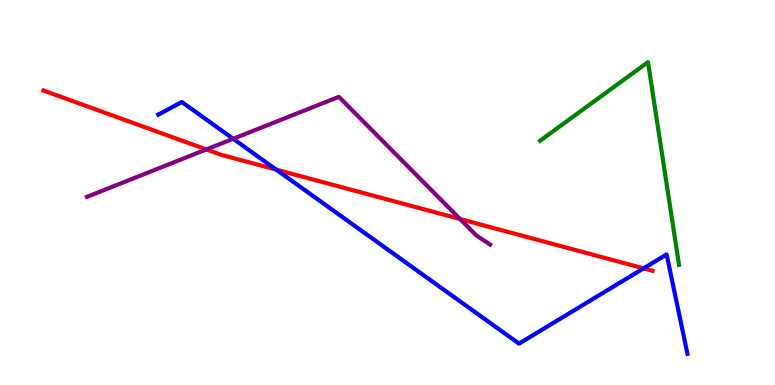[{'lines': ['blue', 'red'], 'intersections': [{'x': 3.56, 'y': 5.59}, {'x': 8.3, 'y': 3.03}]}, {'lines': ['green', 'red'], 'intersections': []}, {'lines': ['purple', 'red'], 'intersections': [{'x': 2.66, 'y': 6.12}, {'x': 5.94, 'y': 4.31}]}, {'lines': ['blue', 'green'], 'intersections': []}, {'lines': ['blue', 'purple'], 'intersections': [{'x': 3.01, 'y': 6.4}]}, {'lines': ['green', 'purple'], 'intersections': []}]